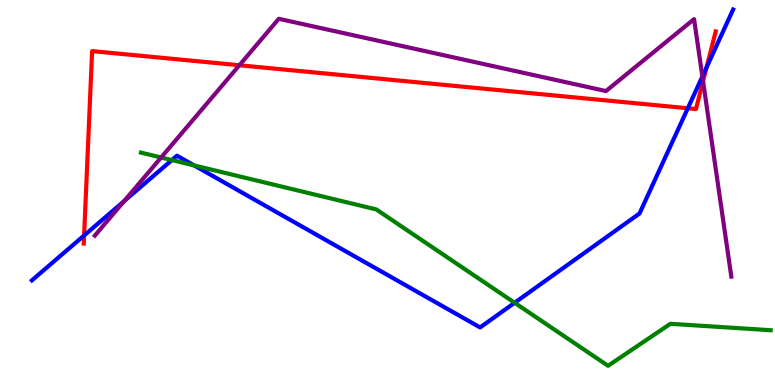[{'lines': ['blue', 'red'], 'intersections': [{'x': 1.09, 'y': 3.88}, {'x': 8.87, 'y': 7.19}, {'x': 9.12, 'y': 8.25}]}, {'lines': ['green', 'red'], 'intersections': []}, {'lines': ['purple', 'red'], 'intersections': [{'x': 3.09, 'y': 8.31}, {'x': 9.07, 'y': 7.89}]}, {'lines': ['blue', 'green'], 'intersections': [{'x': 2.22, 'y': 5.84}, {'x': 2.51, 'y': 5.7}, {'x': 6.64, 'y': 2.14}]}, {'lines': ['blue', 'purple'], 'intersections': [{'x': 1.6, 'y': 4.78}, {'x': 9.06, 'y': 8.01}]}, {'lines': ['green', 'purple'], 'intersections': [{'x': 2.08, 'y': 5.91}]}]